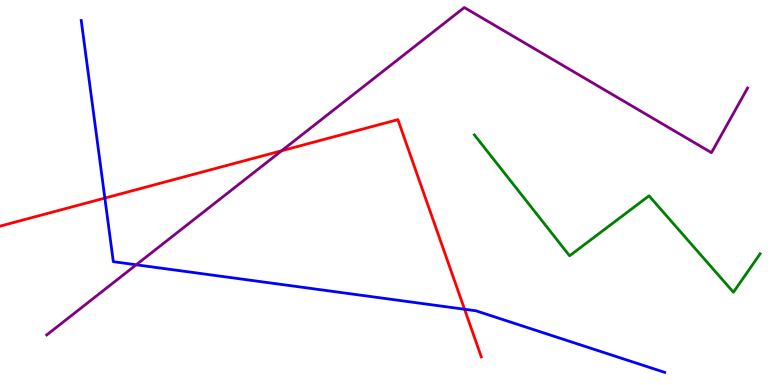[{'lines': ['blue', 'red'], 'intersections': [{'x': 1.35, 'y': 4.85}, {'x': 5.99, 'y': 1.97}]}, {'lines': ['green', 'red'], 'intersections': []}, {'lines': ['purple', 'red'], 'intersections': [{'x': 3.63, 'y': 6.08}]}, {'lines': ['blue', 'green'], 'intersections': []}, {'lines': ['blue', 'purple'], 'intersections': [{'x': 1.76, 'y': 3.12}]}, {'lines': ['green', 'purple'], 'intersections': []}]